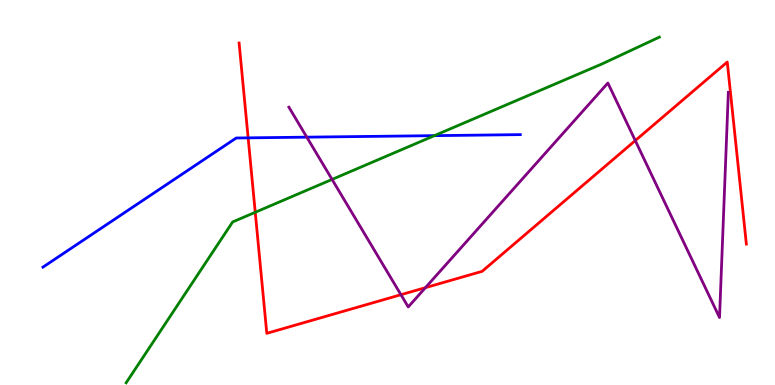[{'lines': ['blue', 'red'], 'intersections': [{'x': 3.2, 'y': 6.42}]}, {'lines': ['green', 'red'], 'intersections': [{'x': 3.29, 'y': 4.49}]}, {'lines': ['purple', 'red'], 'intersections': [{'x': 5.17, 'y': 2.35}, {'x': 5.49, 'y': 2.53}, {'x': 8.2, 'y': 6.35}]}, {'lines': ['blue', 'green'], 'intersections': [{'x': 5.61, 'y': 6.48}]}, {'lines': ['blue', 'purple'], 'intersections': [{'x': 3.96, 'y': 6.44}]}, {'lines': ['green', 'purple'], 'intersections': [{'x': 4.28, 'y': 5.34}]}]